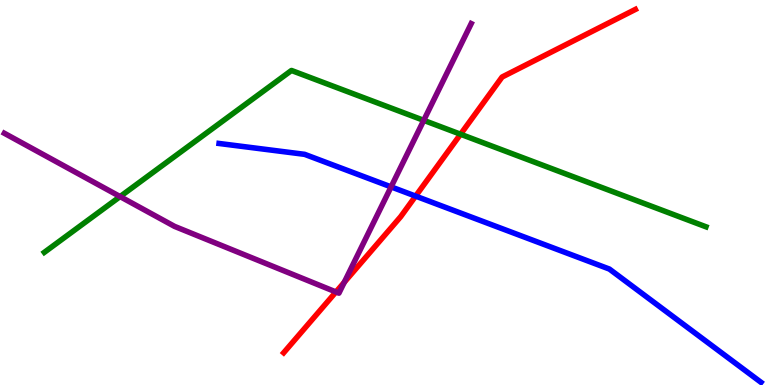[{'lines': ['blue', 'red'], 'intersections': [{'x': 5.36, 'y': 4.91}]}, {'lines': ['green', 'red'], 'intersections': [{'x': 5.94, 'y': 6.51}]}, {'lines': ['purple', 'red'], 'intersections': [{'x': 4.33, 'y': 2.42}, {'x': 4.44, 'y': 2.67}]}, {'lines': ['blue', 'green'], 'intersections': []}, {'lines': ['blue', 'purple'], 'intersections': [{'x': 5.05, 'y': 5.15}]}, {'lines': ['green', 'purple'], 'intersections': [{'x': 1.55, 'y': 4.89}, {'x': 5.47, 'y': 6.87}]}]